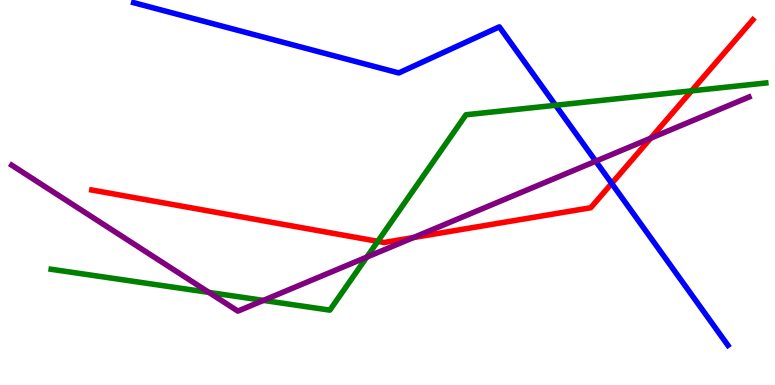[{'lines': ['blue', 'red'], 'intersections': [{'x': 7.89, 'y': 5.24}]}, {'lines': ['green', 'red'], 'intersections': [{'x': 4.87, 'y': 3.73}, {'x': 8.92, 'y': 7.64}]}, {'lines': ['purple', 'red'], 'intersections': [{'x': 5.33, 'y': 3.83}, {'x': 8.4, 'y': 6.41}]}, {'lines': ['blue', 'green'], 'intersections': [{'x': 7.17, 'y': 7.27}]}, {'lines': ['blue', 'purple'], 'intersections': [{'x': 7.69, 'y': 5.81}]}, {'lines': ['green', 'purple'], 'intersections': [{'x': 2.7, 'y': 2.41}, {'x': 3.4, 'y': 2.2}, {'x': 4.73, 'y': 3.32}]}]